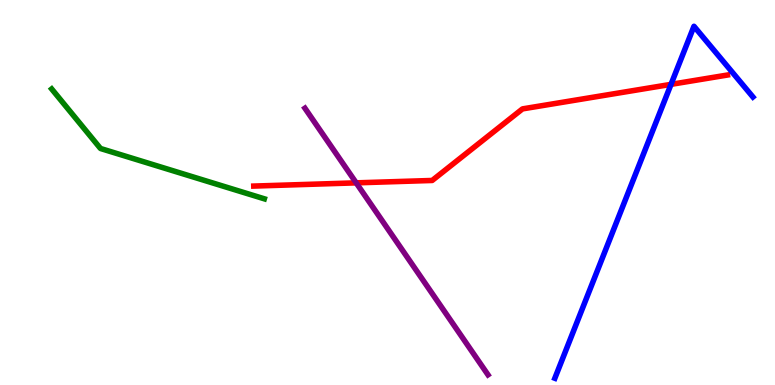[{'lines': ['blue', 'red'], 'intersections': [{'x': 8.66, 'y': 7.81}]}, {'lines': ['green', 'red'], 'intersections': []}, {'lines': ['purple', 'red'], 'intersections': [{'x': 4.6, 'y': 5.25}]}, {'lines': ['blue', 'green'], 'intersections': []}, {'lines': ['blue', 'purple'], 'intersections': []}, {'lines': ['green', 'purple'], 'intersections': []}]